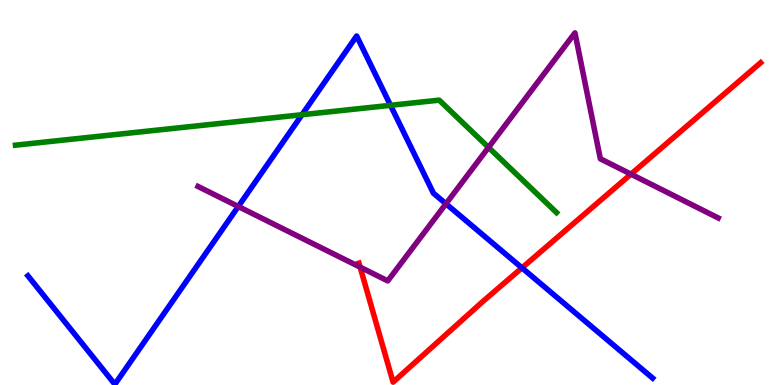[{'lines': ['blue', 'red'], 'intersections': [{'x': 6.73, 'y': 3.04}]}, {'lines': ['green', 'red'], 'intersections': []}, {'lines': ['purple', 'red'], 'intersections': [{'x': 4.65, 'y': 3.06}, {'x': 8.14, 'y': 5.48}]}, {'lines': ['blue', 'green'], 'intersections': [{'x': 3.9, 'y': 7.02}, {'x': 5.04, 'y': 7.26}]}, {'lines': ['blue', 'purple'], 'intersections': [{'x': 3.07, 'y': 4.64}, {'x': 5.75, 'y': 4.71}]}, {'lines': ['green', 'purple'], 'intersections': [{'x': 6.3, 'y': 6.17}]}]